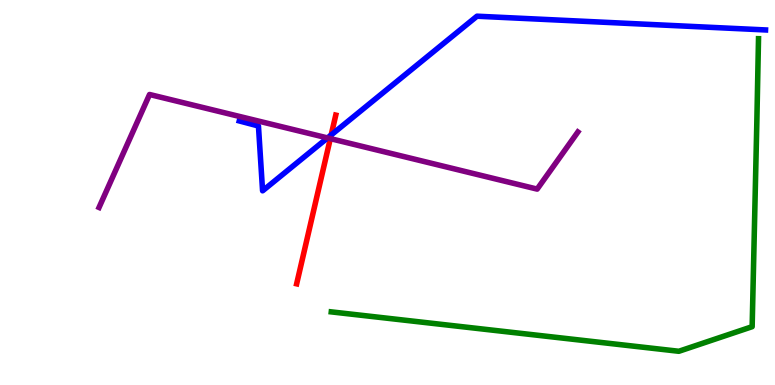[{'lines': ['blue', 'red'], 'intersections': [{'x': 4.27, 'y': 6.49}]}, {'lines': ['green', 'red'], 'intersections': []}, {'lines': ['purple', 'red'], 'intersections': [{'x': 4.26, 'y': 6.4}]}, {'lines': ['blue', 'green'], 'intersections': []}, {'lines': ['blue', 'purple'], 'intersections': [{'x': 4.23, 'y': 6.42}]}, {'lines': ['green', 'purple'], 'intersections': []}]